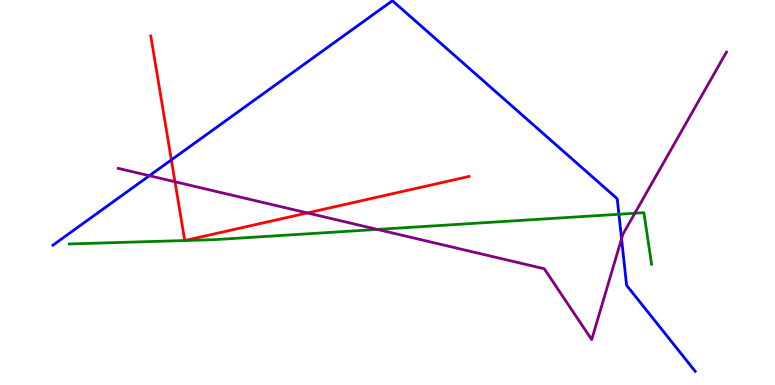[{'lines': ['blue', 'red'], 'intersections': [{'x': 2.21, 'y': 5.85}]}, {'lines': ['green', 'red'], 'intersections': [{'x': 2.38, 'y': 3.75}, {'x': 2.39, 'y': 3.75}]}, {'lines': ['purple', 'red'], 'intersections': [{'x': 2.26, 'y': 5.28}, {'x': 3.97, 'y': 4.47}]}, {'lines': ['blue', 'green'], 'intersections': [{'x': 7.99, 'y': 4.43}]}, {'lines': ['blue', 'purple'], 'intersections': [{'x': 1.93, 'y': 5.44}, {'x': 8.02, 'y': 3.8}]}, {'lines': ['green', 'purple'], 'intersections': [{'x': 4.87, 'y': 4.04}, {'x': 8.19, 'y': 4.46}]}]